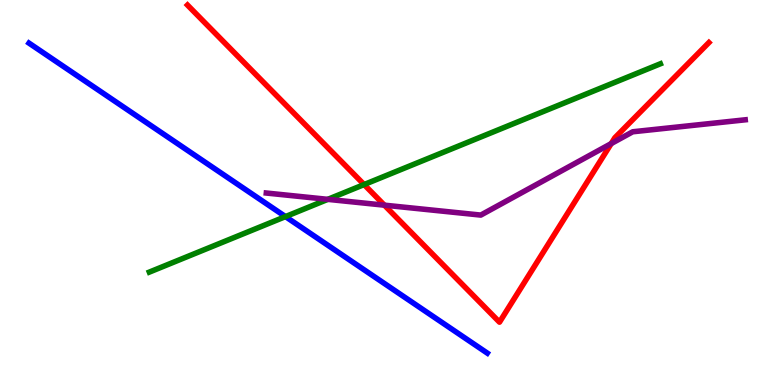[{'lines': ['blue', 'red'], 'intersections': []}, {'lines': ['green', 'red'], 'intersections': [{'x': 4.7, 'y': 5.21}]}, {'lines': ['purple', 'red'], 'intersections': [{'x': 4.96, 'y': 4.67}, {'x': 7.89, 'y': 6.27}]}, {'lines': ['blue', 'green'], 'intersections': [{'x': 3.68, 'y': 4.37}]}, {'lines': ['blue', 'purple'], 'intersections': []}, {'lines': ['green', 'purple'], 'intersections': [{'x': 4.23, 'y': 4.82}]}]